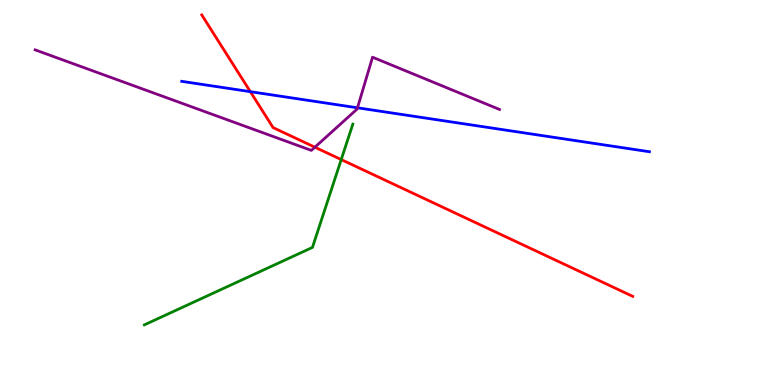[{'lines': ['blue', 'red'], 'intersections': [{'x': 3.23, 'y': 7.62}]}, {'lines': ['green', 'red'], 'intersections': [{'x': 4.4, 'y': 5.86}]}, {'lines': ['purple', 'red'], 'intersections': [{'x': 4.06, 'y': 6.18}]}, {'lines': ['blue', 'green'], 'intersections': []}, {'lines': ['blue', 'purple'], 'intersections': [{'x': 4.61, 'y': 7.2}]}, {'lines': ['green', 'purple'], 'intersections': []}]